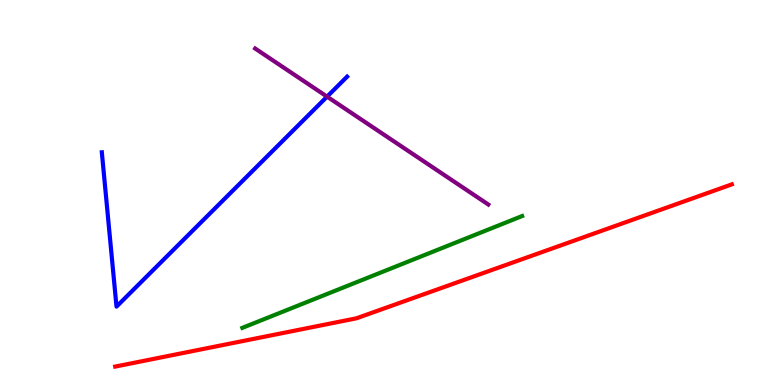[{'lines': ['blue', 'red'], 'intersections': []}, {'lines': ['green', 'red'], 'intersections': []}, {'lines': ['purple', 'red'], 'intersections': []}, {'lines': ['blue', 'green'], 'intersections': []}, {'lines': ['blue', 'purple'], 'intersections': [{'x': 4.22, 'y': 7.49}]}, {'lines': ['green', 'purple'], 'intersections': []}]